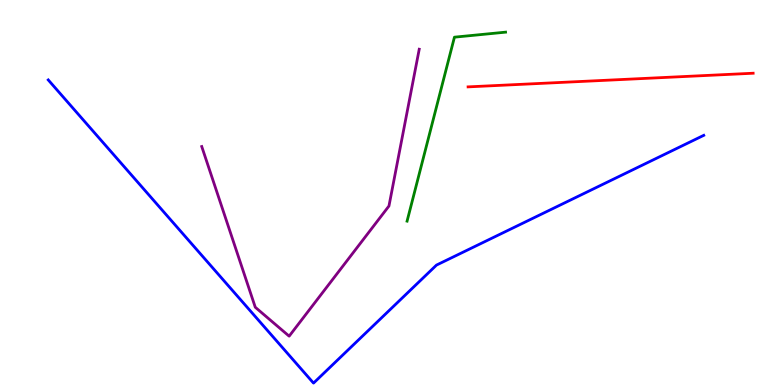[{'lines': ['blue', 'red'], 'intersections': []}, {'lines': ['green', 'red'], 'intersections': []}, {'lines': ['purple', 'red'], 'intersections': []}, {'lines': ['blue', 'green'], 'intersections': []}, {'lines': ['blue', 'purple'], 'intersections': []}, {'lines': ['green', 'purple'], 'intersections': []}]